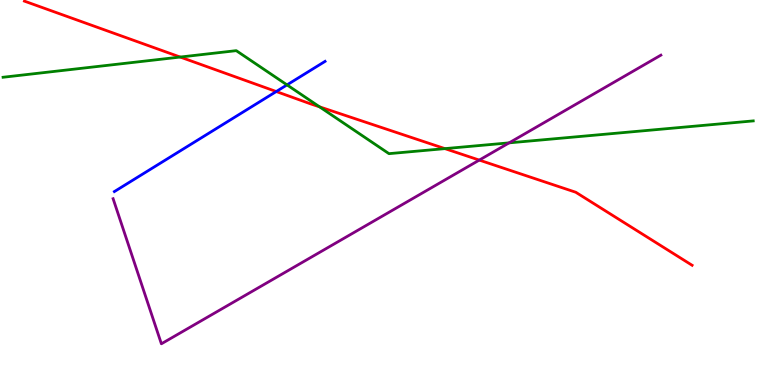[{'lines': ['blue', 'red'], 'intersections': [{'x': 3.56, 'y': 7.62}]}, {'lines': ['green', 'red'], 'intersections': [{'x': 2.33, 'y': 8.52}, {'x': 4.12, 'y': 7.22}, {'x': 5.74, 'y': 6.14}]}, {'lines': ['purple', 'red'], 'intersections': [{'x': 6.18, 'y': 5.84}]}, {'lines': ['blue', 'green'], 'intersections': [{'x': 3.7, 'y': 7.8}]}, {'lines': ['blue', 'purple'], 'intersections': []}, {'lines': ['green', 'purple'], 'intersections': [{'x': 6.57, 'y': 6.29}]}]